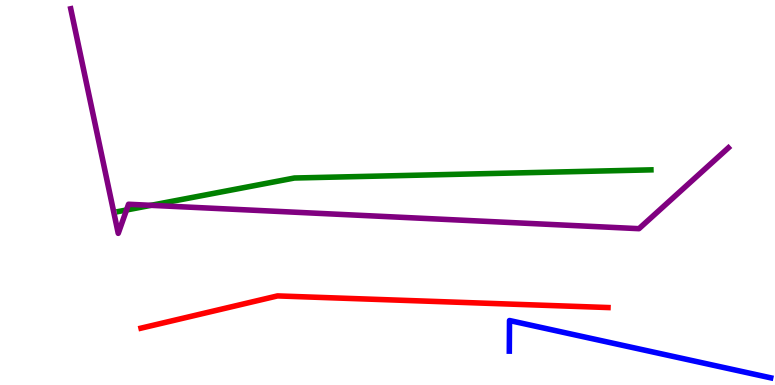[{'lines': ['blue', 'red'], 'intersections': []}, {'lines': ['green', 'red'], 'intersections': []}, {'lines': ['purple', 'red'], 'intersections': []}, {'lines': ['blue', 'green'], 'intersections': []}, {'lines': ['blue', 'purple'], 'intersections': []}, {'lines': ['green', 'purple'], 'intersections': [{'x': 1.63, 'y': 4.55}, {'x': 1.95, 'y': 4.67}]}]